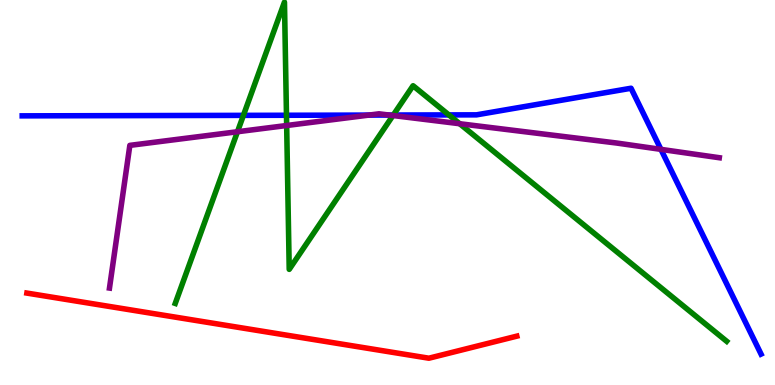[{'lines': ['blue', 'red'], 'intersections': []}, {'lines': ['green', 'red'], 'intersections': []}, {'lines': ['purple', 'red'], 'intersections': []}, {'lines': ['blue', 'green'], 'intersections': [{'x': 3.14, 'y': 7.0}, {'x': 3.7, 'y': 7.01}, {'x': 5.07, 'y': 7.01}, {'x': 5.79, 'y': 7.02}]}, {'lines': ['blue', 'purple'], 'intersections': [{'x': 4.76, 'y': 7.01}, {'x': 5.02, 'y': 7.01}, {'x': 8.53, 'y': 6.12}]}, {'lines': ['green', 'purple'], 'intersections': [{'x': 3.06, 'y': 6.58}, {'x': 3.7, 'y': 6.74}, {'x': 5.07, 'y': 7.0}, {'x': 5.93, 'y': 6.79}]}]